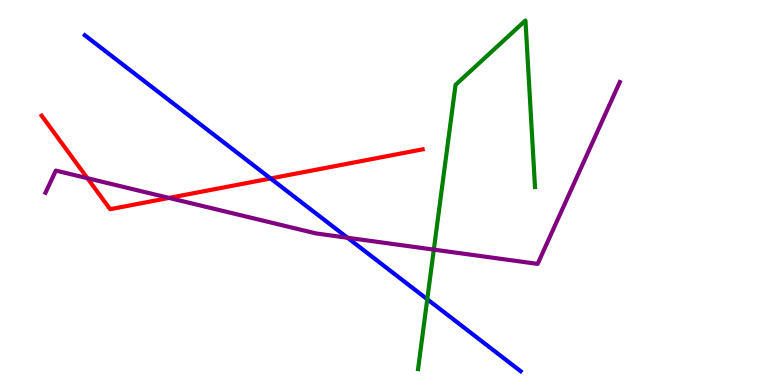[{'lines': ['blue', 'red'], 'intersections': [{'x': 3.49, 'y': 5.36}]}, {'lines': ['green', 'red'], 'intersections': []}, {'lines': ['purple', 'red'], 'intersections': [{'x': 1.13, 'y': 5.37}, {'x': 2.18, 'y': 4.86}]}, {'lines': ['blue', 'green'], 'intersections': [{'x': 5.51, 'y': 2.23}]}, {'lines': ['blue', 'purple'], 'intersections': [{'x': 4.48, 'y': 3.82}]}, {'lines': ['green', 'purple'], 'intersections': [{'x': 5.6, 'y': 3.52}]}]